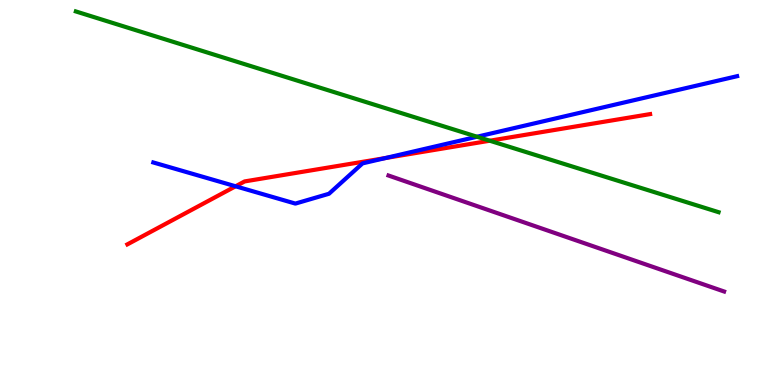[{'lines': ['blue', 'red'], 'intersections': [{'x': 3.04, 'y': 5.16}, {'x': 4.97, 'y': 5.9}]}, {'lines': ['green', 'red'], 'intersections': [{'x': 6.32, 'y': 6.34}]}, {'lines': ['purple', 'red'], 'intersections': []}, {'lines': ['blue', 'green'], 'intersections': [{'x': 6.15, 'y': 6.45}]}, {'lines': ['blue', 'purple'], 'intersections': []}, {'lines': ['green', 'purple'], 'intersections': []}]